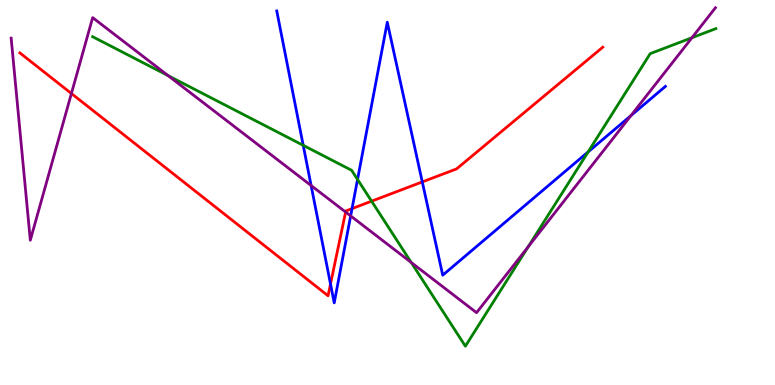[{'lines': ['blue', 'red'], 'intersections': [{'x': 4.26, 'y': 2.62}, {'x': 4.54, 'y': 4.58}, {'x': 5.45, 'y': 5.27}]}, {'lines': ['green', 'red'], 'intersections': [{'x': 4.79, 'y': 4.77}]}, {'lines': ['purple', 'red'], 'intersections': [{'x': 0.921, 'y': 7.57}, {'x': 4.46, 'y': 4.49}]}, {'lines': ['blue', 'green'], 'intersections': [{'x': 3.91, 'y': 6.23}, {'x': 4.61, 'y': 5.34}, {'x': 7.59, 'y': 6.05}]}, {'lines': ['blue', 'purple'], 'intersections': [{'x': 4.01, 'y': 5.18}, {'x': 4.52, 'y': 4.39}, {'x': 8.14, 'y': 7.0}]}, {'lines': ['green', 'purple'], 'intersections': [{'x': 2.17, 'y': 8.03}, {'x': 5.31, 'y': 3.18}, {'x': 6.82, 'y': 3.59}, {'x': 8.93, 'y': 9.02}]}]